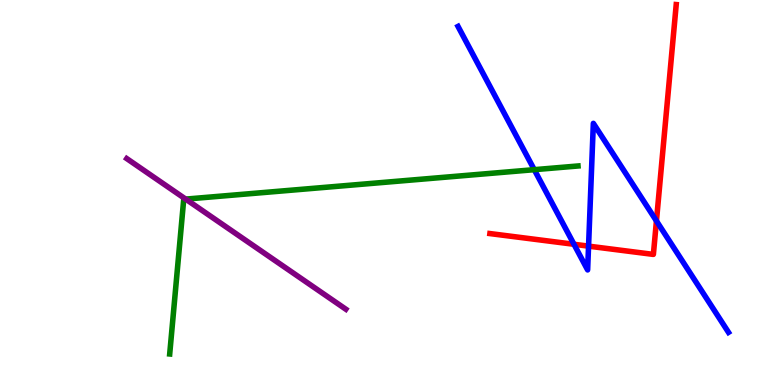[{'lines': ['blue', 'red'], 'intersections': [{'x': 7.41, 'y': 3.65}, {'x': 7.59, 'y': 3.61}, {'x': 8.47, 'y': 4.26}]}, {'lines': ['green', 'red'], 'intersections': []}, {'lines': ['purple', 'red'], 'intersections': []}, {'lines': ['blue', 'green'], 'intersections': [{'x': 6.89, 'y': 5.59}]}, {'lines': ['blue', 'purple'], 'intersections': []}, {'lines': ['green', 'purple'], 'intersections': [{'x': 2.4, 'y': 4.83}]}]